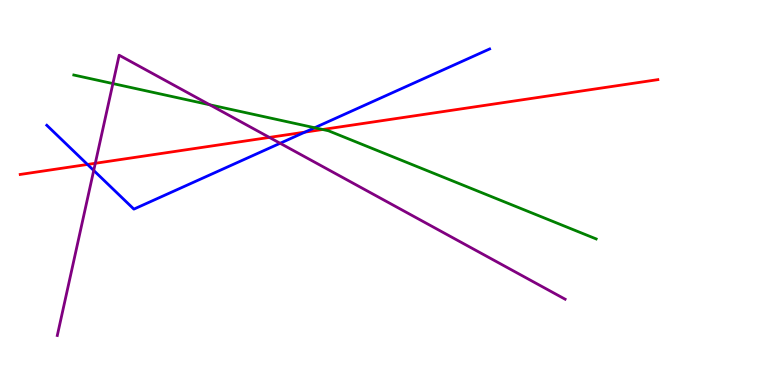[{'lines': ['blue', 'red'], 'intersections': [{'x': 1.13, 'y': 5.73}, {'x': 3.93, 'y': 6.57}]}, {'lines': ['green', 'red'], 'intersections': [{'x': 4.16, 'y': 6.64}]}, {'lines': ['purple', 'red'], 'intersections': [{'x': 1.23, 'y': 5.76}, {'x': 3.48, 'y': 6.43}]}, {'lines': ['blue', 'green'], 'intersections': [{'x': 4.06, 'y': 6.68}]}, {'lines': ['blue', 'purple'], 'intersections': [{'x': 1.21, 'y': 5.57}, {'x': 3.61, 'y': 6.28}]}, {'lines': ['green', 'purple'], 'intersections': [{'x': 1.46, 'y': 7.83}, {'x': 2.71, 'y': 7.28}]}]